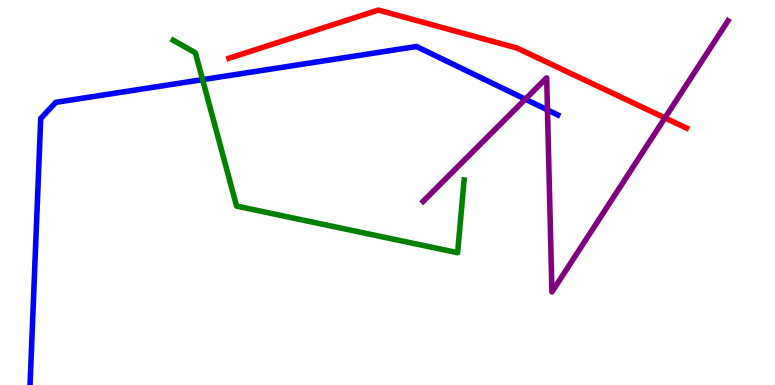[{'lines': ['blue', 'red'], 'intersections': []}, {'lines': ['green', 'red'], 'intersections': []}, {'lines': ['purple', 'red'], 'intersections': [{'x': 8.58, 'y': 6.94}]}, {'lines': ['blue', 'green'], 'intersections': [{'x': 2.61, 'y': 7.93}]}, {'lines': ['blue', 'purple'], 'intersections': [{'x': 6.78, 'y': 7.42}, {'x': 7.06, 'y': 7.14}]}, {'lines': ['green', 'purple'], 'intersections': []}]